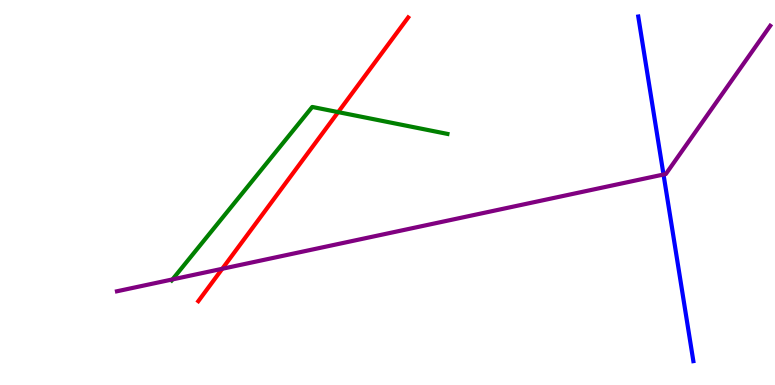[{'lines': ['blue', 'red'], 'intersections': []}, {'lines': ['green', 'red'], 'intersections': [{'x': 4.36, 'y': 7.09}]}, {'lines': ['purple', 'red'], 'intersections': [{'x': 2.87, 'y': 3.02}]}, {'lines': ['blue', 'green'], 'intersections': []}, {'lines': ['blue', 'purple'], 'intersections': [{'x': 8.56, 'y': 5.47}]}, {'lines': ['green', 'purple'], 'intersections': [{'x': 2.23, 'y': 2.74}]}]